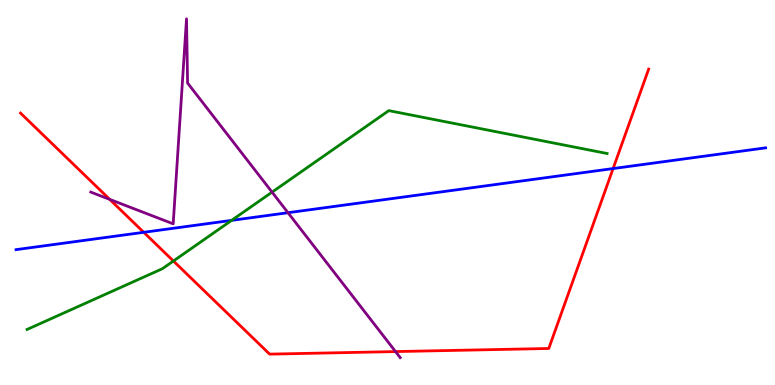[{'lines': ['blue', 'red'], 'intersections': [{'x': 1.85, 'y': 3.97}, {'x': 7.91, 'y': 5.62}]}, {'lines': ['green', 'red'], 'intersections': [{'x': 2.24, 'y': 3.22}]}, {'lines': ['purple', 'red'], 'intersections': [{'x': 1.42, 'y': 4.82}, {'x': 5.1, 'y': 0.868}]}, {'lines': ['blue', 'green'], 'intersections': [{'x': 2.99, 'y': 4.28}]}, {'lines': ['blue', 'purple'], 'intersections': [{'x': 3.72, 'y': 4.48}]}, {'lines': ['green', 'purple'], 'intersections': [{'x': 3.51, 'y': 5.01}]}]